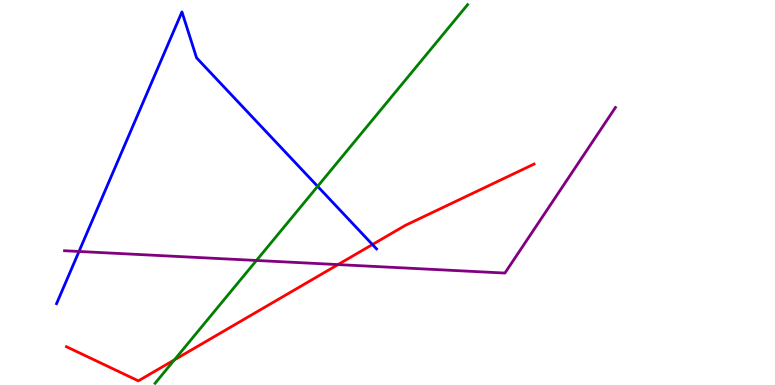[{'lines': ['blue', 'red'], 'intersections': [{'x': 4.81, 'y': 3.65}]}, {'lines': ['green', 'red'], 'intersections': [{'x': 2.25, 'y': 0.653}]}, {'lines': ['purple', 'red'], 'intersections': [{'x': 4.36, 'y': 3.13}]}, {'lines': ['blue', 'green'], 'intersections': [{'x': 4.1, 'y': 5.16}]}, {'lines': ['blue', 'purple'], 'intersections': [{'x': 1.02, 'y': 3.47}]}, {'lines': ['green', 'purple'], 'intersections': [{'x': 3.31, 'y': 3.23}]}]